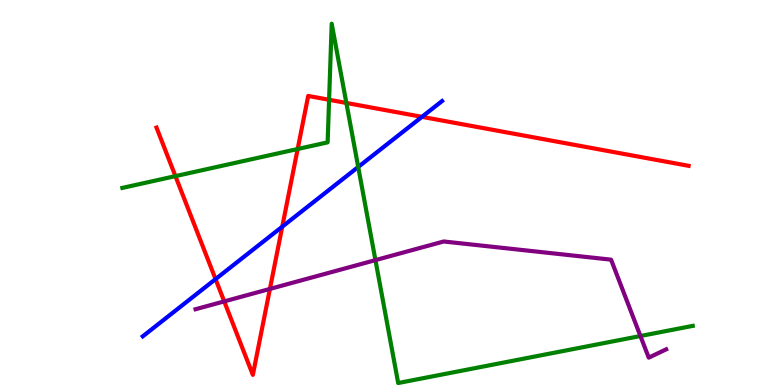[{'lines': ['blue', 'red'], 'intersections': [{'x': 2.78, 'y': 2.75}, {'x': 3.64, 'y': 4.11}, {'x': 5.44, 'y': 6.97}]}, {'lines': ['green', 'red'], 'intersections': [{'x': 2.26, 'y': 5.43}, {'x': 3.84, 'y': 6.13}, {'x': 4.25, 'y': 7.41}, {'x': 4.47, 'y': 7.33}]}, {'lines': ['purple', 'red'], 'intersections': [{'x': 2.89, 'y': 2.17}, {'x': 3.48, 'y': 2.5}]}, {'lines': ['blue', 'green'], 'intersections': [{'x': 4.62, 'y': 5.66}]}, {'lines': ['blue', 'purple'], 'intersections': []}, {'lines': ['green', 'purple'], 'intersections': [{'x': 4.84, 'y': 3.24}, {'x': 8.26, 'y': 1.27}]}]